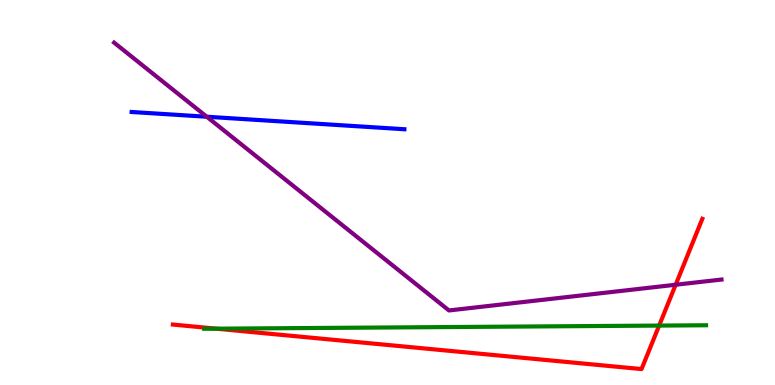[{'lines': ['blue', 'red'], 'intersections': []}, {'lines': ['green', 'red'], 'intersections': [{'x': 2.79, 'y': 1.46}, {'x': 8.51, 'y': 1.54}]}, {'lines': ['purple', 'red'], 'intersections': [{'x': 8.72, 'y': 2.6}]}, {'lines': ['blue', 'green'], 'intersections': []}, {'lines': ['blue', 'purple'], 'intersections': [{'x': 2.67, 'y': 6.97}]}, {'lines': ['green', 'purple'], 'intersections': []}]